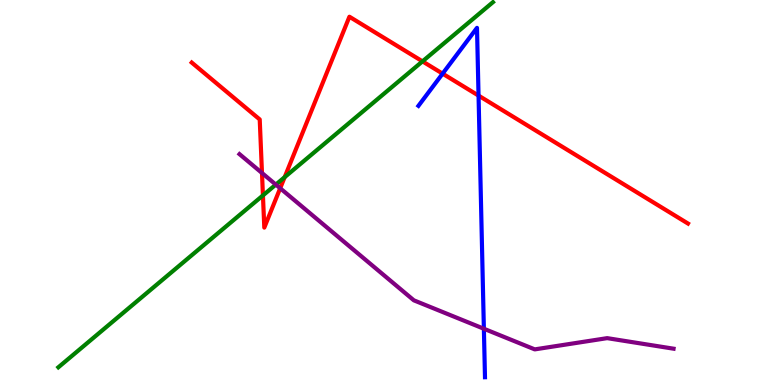[{'lines': ['blue', 'red'], 'intersections': [{'x': 5.71, 'y': 8.09}, {'x': 6.17, 'y': 7.52}]}, {'lines': ['green', 'red'], 'intersections': [{'x': 3.39, 'y': 4.92}, {'x': 3.67, 'y': 5.4}, {'x': 5.45, 'y': 8.41}]}, {'lines': ['purple', 'red'], 'intersections': [{'x': 3.38, 'y': 5.51}, {'x': 3.62, 'y': 5.11}]}, {'lines': ['blue', 'green'], 'intersections': []}, {'lines': ['blue', 'purple'], 'intersections': [{'x': 6.24, 'y': 1.46}]}, {'lines': ['green', 'purple'], 'intersections': [{'x': 3.56, 'y': 5.21}]}]